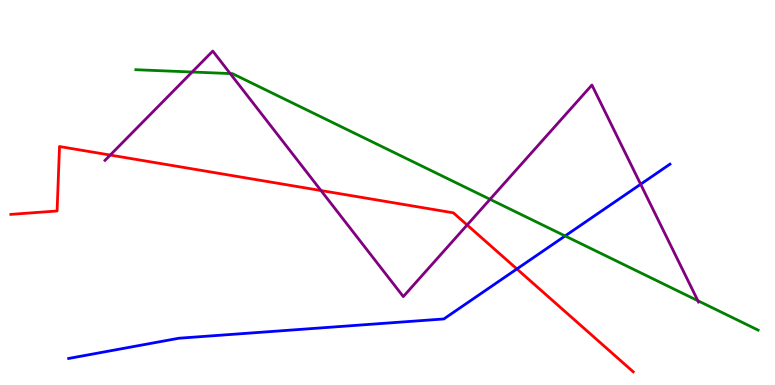[{'lines': ['blue', 'red'], 'intersections': [{'x': 6.67, 'y': 3.01}]}, {'lines': ['green', 'red'], 'intersections': []}, {'lines': ['purple', 'red'], 'intersections': [{'x': 1.42, 'y': 5.97}, {'x': 4.14, 'y': 5.05}, {'x': 6.03, 'y': 4.16}]}, {'lines': ['blue', 'green'], 'intersections': [{'x': 7.29, 'y': 3.87}]}, {'lines': ['blue', 'purple'], 'intersections': [{'x': 8.27, 'y': 5.21}]}, {'lines': ['green', 'purple'], 'intersections': [{'x': 2.48, 'y': 8.13}, {'x': 2.97, 'y': 8.09}, {'x': 6.32, 'y': 4.82}, {'x': 9.0, 'y': 2.19}]}]